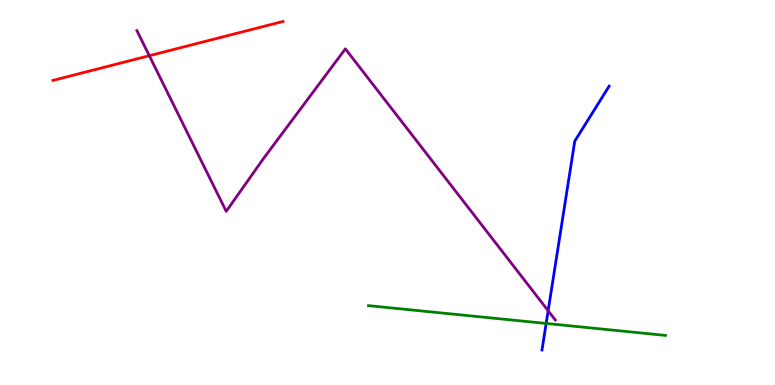[{'lines': ['blue', 'red'], 'intersections': []}, {'lines': ['green', 'red'], 'intersections': []}, {'lines': ['purple', 'red'], 'intersections': [{'x': 1.93, 'y': 8.55}]}, {'lines': ['blue', 'green'], 'intersections': [{'x': 7.05, 'y': 1.6}]}, {'lines': ['blue', 'purple'], 'intersections': [{'x': 7.07, 'y': 1.93}]}, {'lines': ['green', 'purple'], 'intersections': []}]